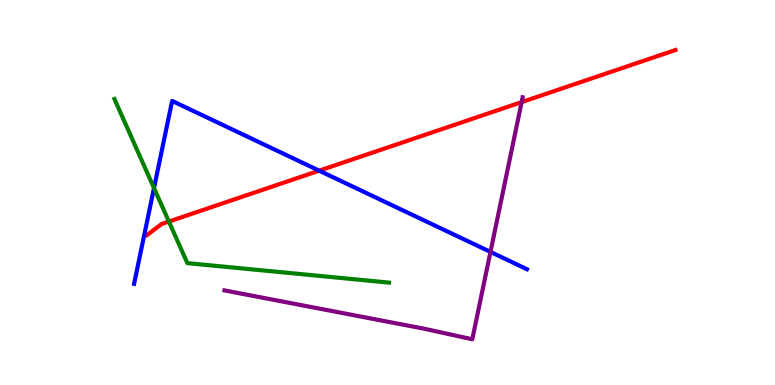[{'lines': ['blue', 'red'], 'intersections': [{'x': 4.12, 'y': 5.57}]}, {'lines': ['green', 'red'], 'intersections': [{'x': 2.18, 'y': 4.25}]}, {'lines': ['purple', 'red'], 'intersections': [{'x': 6.73, 'y': 7.35}]}, {'lines': ['blue', 'green'], 'intersections': [{'x': 1.99, 'y': 5.12}]}, {'lines': ['blue', 'purple'], 'intersections': [{'x': 6.33, 'y': 3.46}]}, {'lines': ['green', 'purple'], 'intersections': []}]